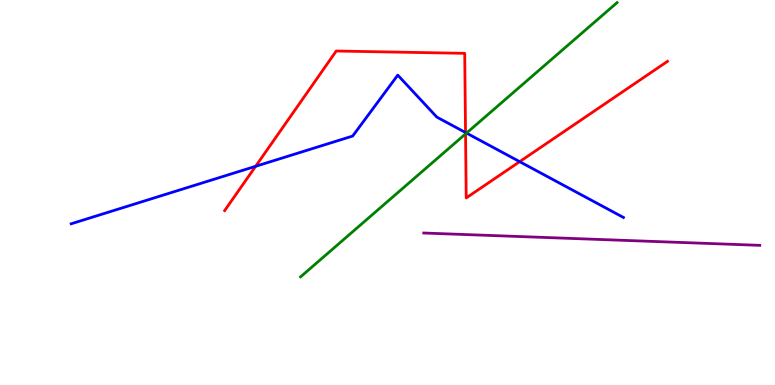[{'lines': ['blue', 'red'], 'intersections': [{'x': 3.3, 'y': 5.68}, {'x': 6.01, 'y': 6.56}, {'x': 6.71, 'y': 5.8}]}, {'lines': ['green', 'red'], 'intersections': [{'x': 6.01, 'y': 6.52}]}, {'lines': ['purple', 'red'], 'intersections': []}, {'lines': ['blue', 'green'], 'intersections': [{'x': 6.02, 'y': 6.54}]}, {'lines': ['blue', 'purple'], 'intersections': []}, {'lines': ['green', 'purple'], 'intersections': []}]